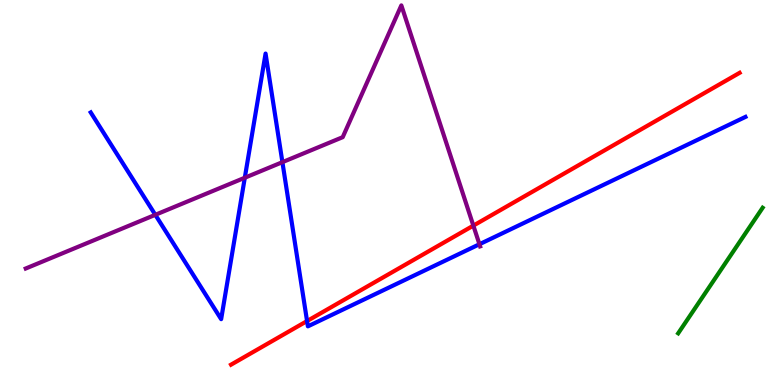[{'lines': ['blue', 'red'], 'intersections': [{'x': 3.96, 'y': 1.66}]}, {'lines': ['green', 'red'], 'intersections': []}, {'lines': ['purple', 'red'], 'intersections': [{'x': 6.11, 'y': 4.14}]}, {'lines': ['blue', 'green'], 'intersections': []}, {'lines': ['blue', 'purple'], 'intersections': [{'x': 2.0, 'y': 4.42}, {'x': 3.16, 'y': 5.38}, {'x': 3.64, 'y': 5.79}, {'x': 6.19, 'y': 3.66}]}, {'lines': ['green', 'purple'], 'intersections': []}]